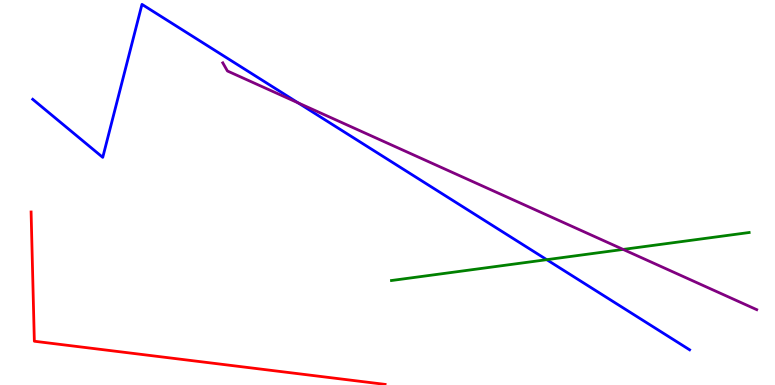[{'lines': ['blue', 'red'], 'intersections': []}, {'lines': ['green', 'red'], 'intersections': []}, {'lines': ['purple', 'red'], 'intersections': []}, {'lines': ['blue', 'green'], 'intersections': [{'x': 7.05, 'y': 3.26}]}, {'lines': ['blue', 'purple'], 'intersections': [{'x': 3.85, 'y': 7.33}]}, {'lines': ['green', 'purple'], 'intersections': [{'x': 8.04, 'y': 3.52}]}]